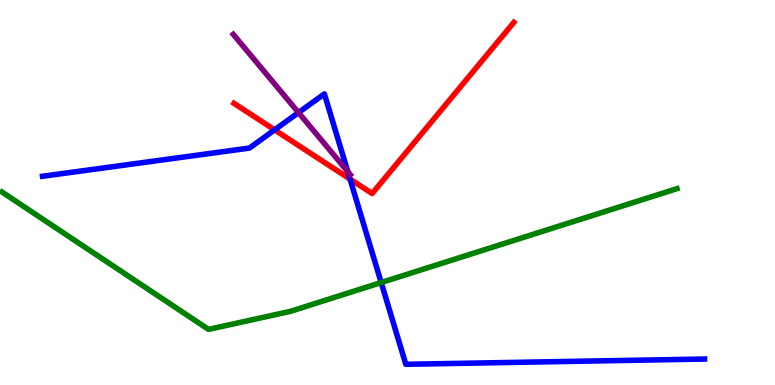[{'lines': ['blue', 'red'], 'intersections': [{'x': 3.54, 'y': 6.63}, {'x': 4.52, 'y': 5.35}]}, {'lines': ['green', 'red'], 'intersections': []}, {'lines': ['purple', 'red'], 'intersections': []}, {'lines': ['blue', 'green'], 'intersections': [{'x': 4.92, 'y': 2.66}]}, {'lines': ['blue', 'purple'], 'intersections': [{'x': 3.85, 'y': 7.08}, {'x': 4.49, 'y': 5.54}]}, {'lines': ['green', 'purple'], 'intersections': []}]